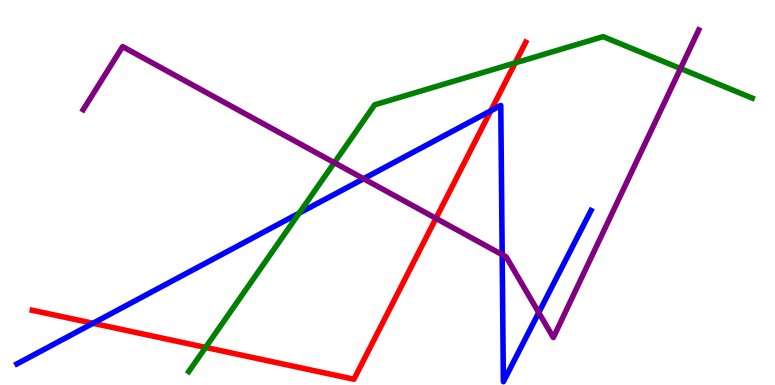[{'lines': ['blue', 'red'], 'intersections': [{'x': 1.2, 'y': 1.6}, {'x': 6.33, 'y': 7.12}]}, {'lines': ['green', 'red'], 'intersections': [{'x': 2.65, 'y': 0.976}, {'x': 6.65, 'y': 8.37}]}, {'lines': ['purple', 'red'], 'intersections': [{'x': 5.63, 'y': 4.33}]}, {'lines': ['blue', 'green'], 'intersections': [{'x': 3.86, 'y': 4.46}]}, {'lines': ['blue', 'purple'], 'intersections': [{'x': 4.69, 'y': 5.36}, {'x': 6.48, 'y': 3.39}, {'x': 6.95, 'y': 1.88}]}, {'lines': ['green', 'purple'], 'intersections': [{'x': 4.31, 'y': 5.77}, {'x': 8.78, 'y': 8.22}]}]